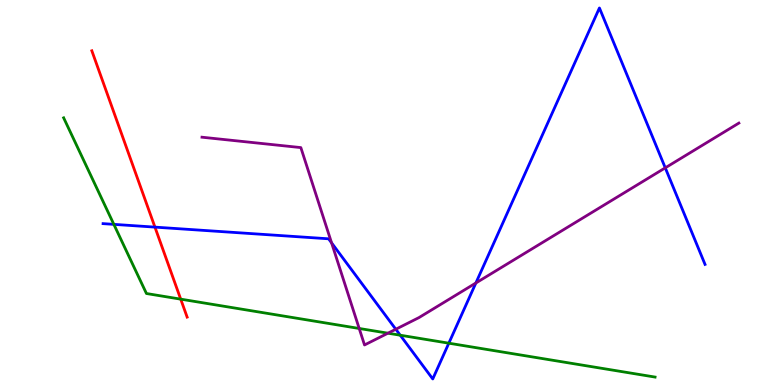[{'lines': ['blue', 'red'], 'intersections': [{'x': 2.0, 'y': 4.1}]}, {'lines': ['green', 'red'], 'intersections': [{'x': 2.33, 'y': 2.23}]}, {'lines': ['purple', 'red'], 'intersections': []}, {'lines': ['blue', 'green'], 'intersections': [{'x': 1.47, 'y': 4.17}, {'x': 5.16, 'y': 1.29}, {'x': 5.79, 'y': 1.09}]}, {'lines': ['blue', 'purple'], 'intersections': [{'x': 4.28, 'y': 3.69}, {'x': 5.11, 'y': 1.45}, {'x': 6.14, 'y': 2.65}, {'x': 8.58, 'y': 5.64}]}, {'lines': ['green', 'purple'], 'intersections': [{'x': 4.63, 'y': 1.47}, {'x': 5.01, 'y': 1.35}]}]